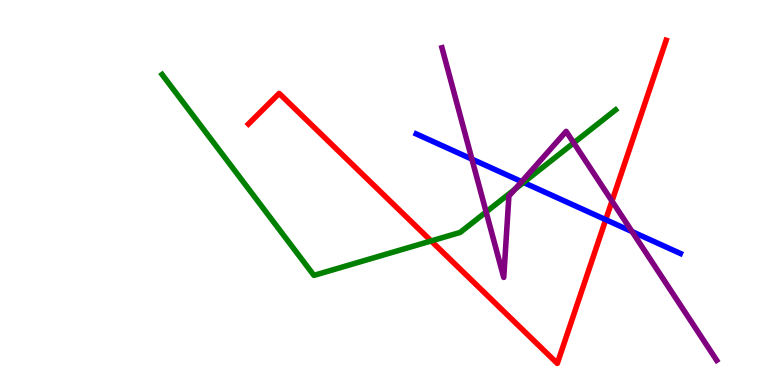[{'lines': ['blue', 'red'], 'intersections': [{'x': 7.82, 'y': 4.29}]}, {'lines': ['green', 'red'], 'intersections': [{'x': 5.56, 'y': 3.74}]}, {'lines': ['purple', 'red'], 'intersections': [{'x': 7.9, 'y': 4.78}]}, {'lines': ['blue', 'green'], 'intersections': [{'x': 6.76, 'y': 5.26}]}, {'lines': ['blue', 'purple'], 'intersections': [{'x': 6.09, 'y': 5.87}, {'x': 6.73, 'y': 5.28}, {'x': 8.16, 'y': 3.98}]}, {'lines': ['green', 'purple'], 'intersections': [{'x': 6.27, 'y': 4.49}, {'x': 6.65, 'y': 5.09}, {'x': 7.4, 'y': 6.29}]}]